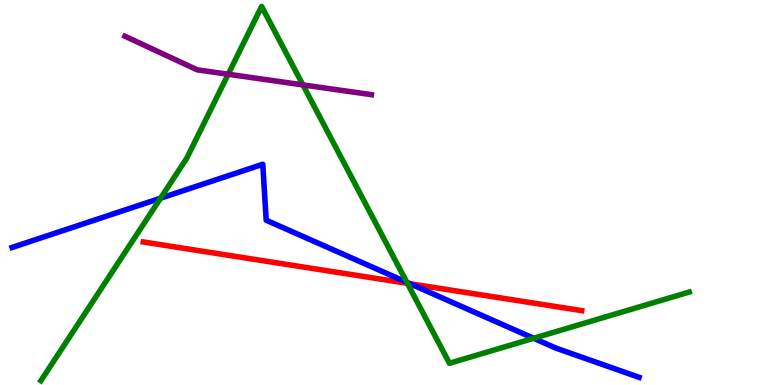[{'lines': ['blue', 'red'], 'intersections': [{'x': 5.29, 'y': 2.63}]}, {'lines': ['green', 'red'], 'intersections': [{'x': 5.26, 'y': 2.64}]}, {'lines': ['purple', 'red'], 'intersections': []}, {'lines': ['blue', 'green'], 'intersections': [{'x': 2.07, 'y': 4.85}, {'x': 5.25, 'y': 2.67}, {'x': 6.89, 'y': 1.21}]}, {'lines': ['blue', 'purple'], 'intersections': []}, {'lines': ['green', 'purple'], 'intersections': [{'x': 2.94, 'y': 8.07}, {'x': 3.91, 'y': 7.79}]}]